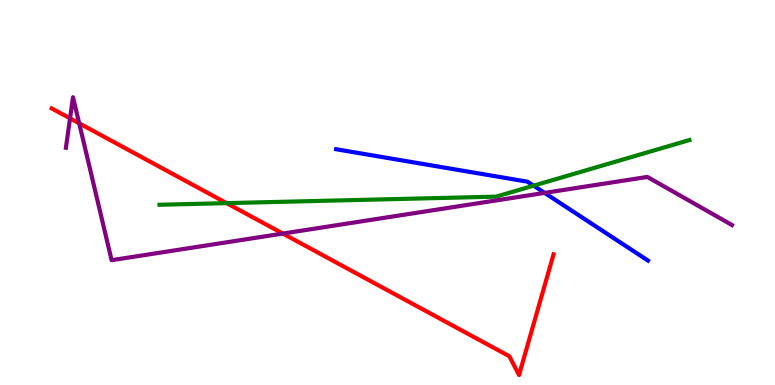[{'lines': ['blue', 'red'], 'intersections': []}, {'lines': ['green', 'red'], 'intersections': [{'x': 2.92, 'y': 4.72}]}, {'lines': ['purple', 'red'], 'intersections': [{'x': 0.904, 'y': 6.93}, {'x': 1.02, 'y': 6.8}, {'x': 3.65, 'y': 3.93}]}, {'lines': ['blue', 'green'], 'intersections': [{'x': 6.88, 'y': 5.18}]}, {'lines': ['blue', 'purple'], 'intersections': [{'x': 7.03, 'y': 4.99}]}, {'lines': ['green', 'purple'], 'intersections': []}]